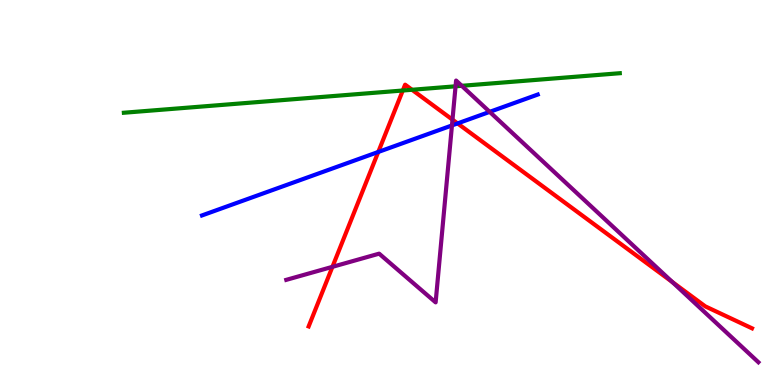[{'lines': ['blue', 'red'], 'intersections': [{'x': 4.88, 'y': 6.05}, {'x': 5.9, 'y': 6.79}]}, {'lines': ['green', 'red'], 'intersections': [{'x': 5.2, 'y': 7.65}, {'x': 5.32, 'y': 7.67}]}, {'lines': ['purple', 'red'], 'intersections': [{'x': 4.29, 'y': 3.07}, {'x': 5.84, 'y': 6.89}, {'x': 8.67, 'y': 2.68}]}, {'lines': ['blue', 'green'], 'intersections': []}, {'lines': ['blue', 'purple'], 'intersections': [{'x': 5.83, 'y': 6.74}, {'x': 6.32, 'y': 7.09}]}, {'lines': ['green', 'purple'], 'intersections': [{'x': 5.88, 'y': 7.76}, {'x': 5.96, 'y': 7.77}]}]